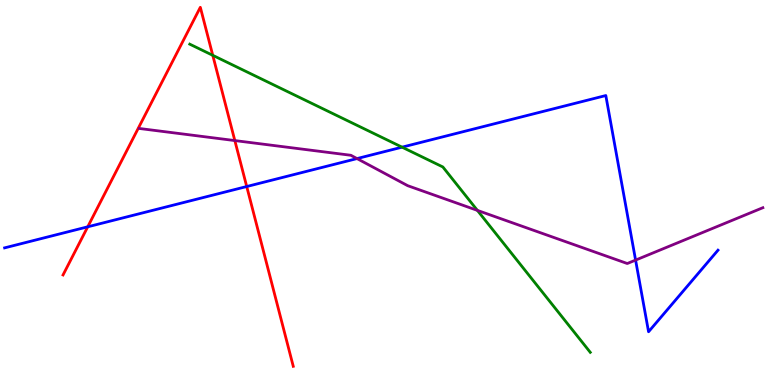[{'lines': ['blue', 'red'], 'intersections': [{'x': 1.13, 'y': 4.11}, {'x': 3.18, 'y': 5.16}]}, {'lines': ['green', 'red'], 'intersections': [{'x': 2.75, 'y': 8.56}]}, {'lines': ['purple', 'red'], 'intersections': [{'x': 3.03, 'y': 6.35}]}, {'lines': ['blue', 'green'], 'intersections': [{'x': 5.19, 'y': 6.18}]}, {'lines': ['blue', 'purple'], 'intersections': [{'x': 4.61, 'y': 5.88}, {'x': 8.2, 'y': 3.24}]}, {'lines': ['green', 'purple'], 'intersections': [{'x': 6.16, 'y': 4.54}]}]